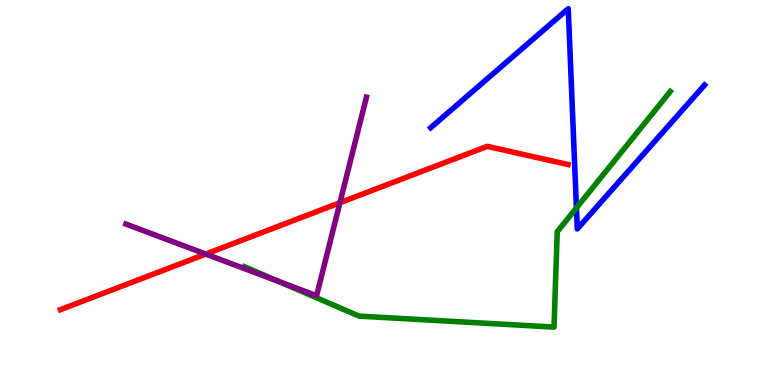[{'lines': ['blue', 'red'], 'intersections': []}, {'lines': ['green', 'red'], 'intersections': []}, {'lines': ['purple', 'red'], 'intersections': [{'x': 2.65, 'y': 3.4}, {'x': 4.39, 'y': 4.73}]}, {'lines': ['blue', 'green'], 'intersections': [{'x': 7.44, 'y': 4.6}]}, {'lines': ['blue', 'purple'], 'intersections': []}, {'lines': ['green', 'purple'], 'intersections': [{'x': 3.6, 'y': 2.69}]}]